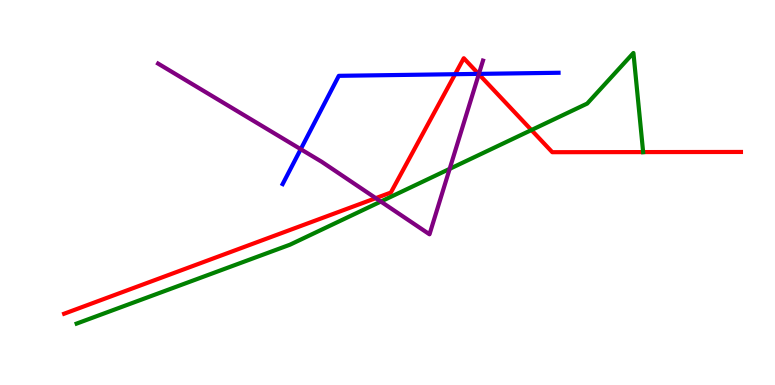[{'lines': ['blue', 'red'], 'intersections': [{'x': 5.87, 'y': 8.07}, {'x': 6.17, 'y': 8.08}]}, {'lines': ['green', 'red'], 'intersections': [{'x': 6.86, 'y': 6.62}, {'x': 8.3, 'y': 6.05}]}, {'lines': ['purple', 'red'], 'intersections': [{'x': 4.85, 'y': 4.85}, {'x': 6.18, 'y': 8.07}]}, {'lines': ['blue', 'green'], 'intersections': []}, {'lines': ['blue', 'purple'], 'intersections': [{'x': 3.88, 'y': 6.12}, {'x': 6.18, 'y': 8.08}]}, {'lines': ['green', 'purple'], 'intersections': [{'x': 4.91, 'y': 4.76}, {'x': 5.8, 'y': 5.61}]}]